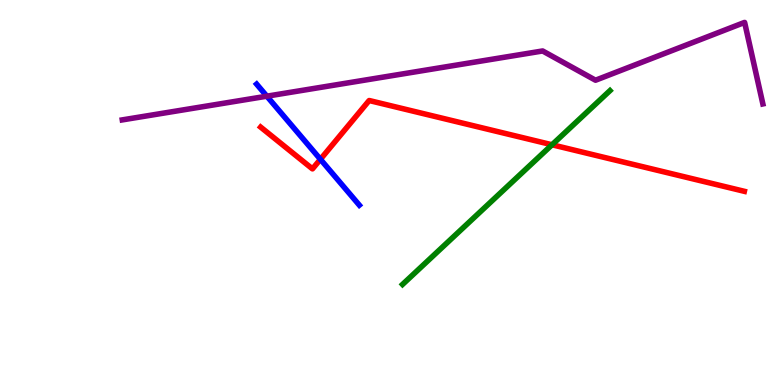[{'lines': ['blue', 'red'], 'intersections': [{'x': 4.13, 'y': 5.86}]}, {'lines': ['green', 'red'], 'intersections': [{'x': 7.12, 'y': 6.24}]}, {'lines': ['purple', 'red'], 'intersections': []}, {'lines': ['blue', 'green'], 'intersections': []}, {'lines': ['blue', 'purple'], 'intersections': [{'x': 3.44, 'y': 7.5}]}, {'lines': ['green', 'purple'], 'intersections': []}]